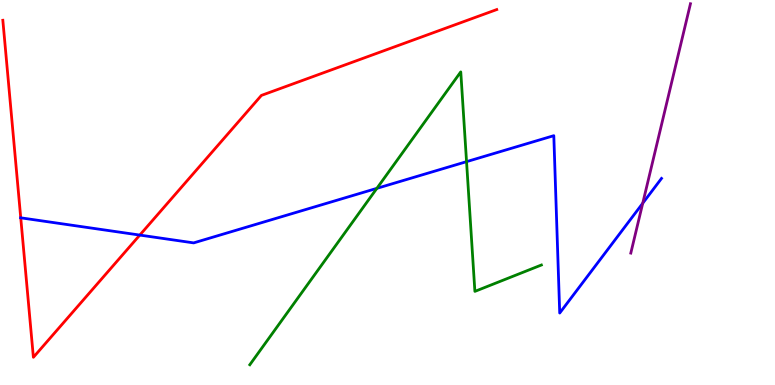[{'lines': ['blue', 'red'], 'intersections': [{'x': 0.268, 'y': 4.34}, {'x': 1.8, 'y': 3.89}]}, {'lines': ['green', 'red'], 'intersections': []}, {'lines': ['purple', 'red'], 'intersections': []}, {'lines': ['blue', 'green'], 'intersections': [{'x': 4.86, 'y': 5.11}, {'x': 6.02, 'y': 5.8}]}, {'lines': ['blue', 'purple'], 'intersections': [{'x': 8.29, 'y': 4.72}]}, {'lines': ['green', 'purple'], 'intersections': []}]